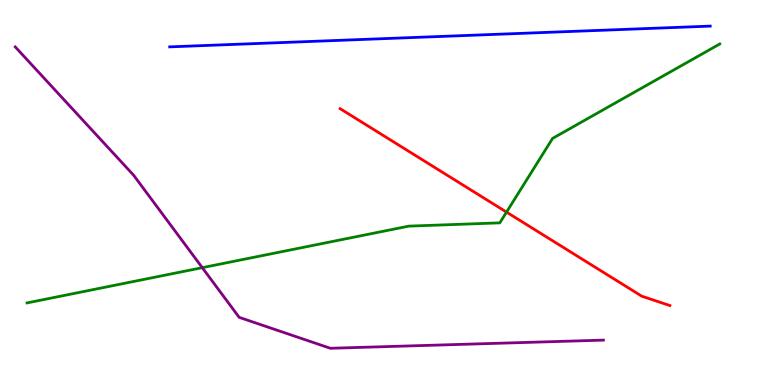[{'lines': ['blue', 'red'], 'intersections': []}, {'lines': ['green', 'red'], 'intersections': [{'x': 6.54, 'y': 4.49}]}, {'lines': ['purple', 'red'], 'intersections': []}, {'lines': ['blue', 'green'], 'intersections': []}, {'lines': ['blue', 'purple'], 'intersections': []}, {'lines': ['green', 'purple'], 'intersections': [{'x': 2.61, 'y': 3.05}]}]